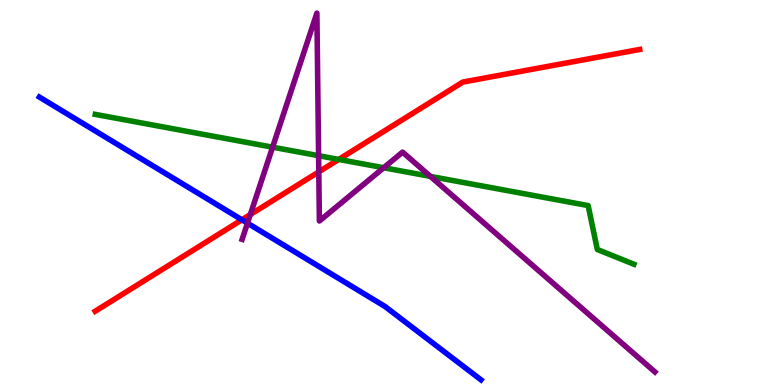[{'lines': ['blue', 'red'], 'intersections': [{'x': 3.12, 'y': 4.29}]}, {'lines': ['green', 'red'], 'intersections': [{'x': 4.37, 'y': 5.86}]}, {'lines': ['purple', 'red'], 'intersections': [{'x': 3.23, 'y': 4.43}, {'x': 4.11, 'y': 5.54}]}, {'lines': ['blue', 'green'], 'intersections': []}, {'lines': ['blue', 'purple'], 'intersections': [{'x': 3.19, 'y': 4.2}]}, {'lines': ['green', 'purple'], 'intersections': [{'x': 3.52, 'y': 6.18}, {'x': 4.11, 'y': 5.96}, {'x': 4.95, 'y': 5.64}, {'x': 5.55, 'y': 5.42}]}]